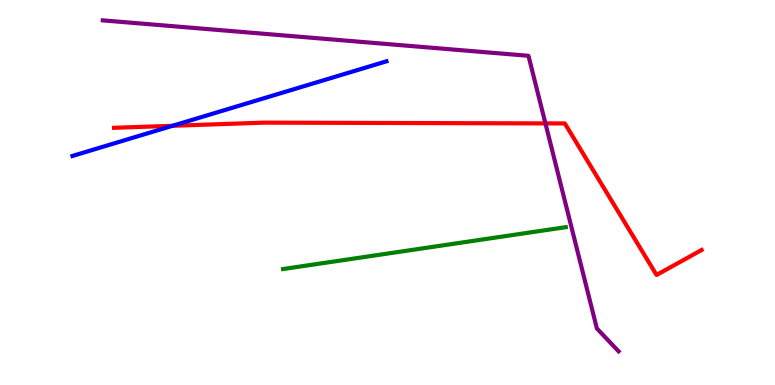[{'lines': ['blue', 'red'], 'intersections': [{'x': 2.23, 'y': 6.73}]}, {'lines': ['green', 'red'], 'intersections': []}, {'lines': ['purple', 'red'], 'intersections': [{'x': 7.04, 'y': 6.79}]}, {'lines': ['blue', 'green'], 'intersections': []}, {'lines': ['blue', 'purple'], 'intersections': []}, {'lines': ['green', 'purple'], 'intersections': []}]